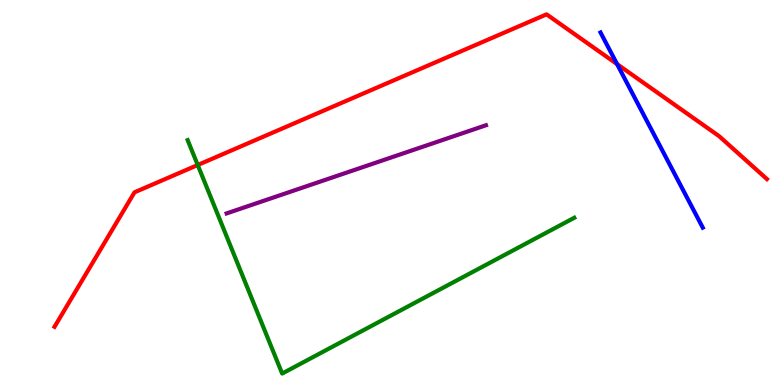[{'lines': ['blue', 'red'], 'intersections': [{'x': 7.96, 'y': 8.33}]}, {'lines': ['green', 'red'], 'intersections': [{'x': 2.55, 'y': 5.71}]}, {'lines': ['purple', 'red'], 'intersections': []}, {'lines': ['blue', 'green'], 'intersections': []}, {'lines': ['blue', 'purple'], 'intersections': []}, {'lines': ['green', 'purple'], 'intersections': []}]